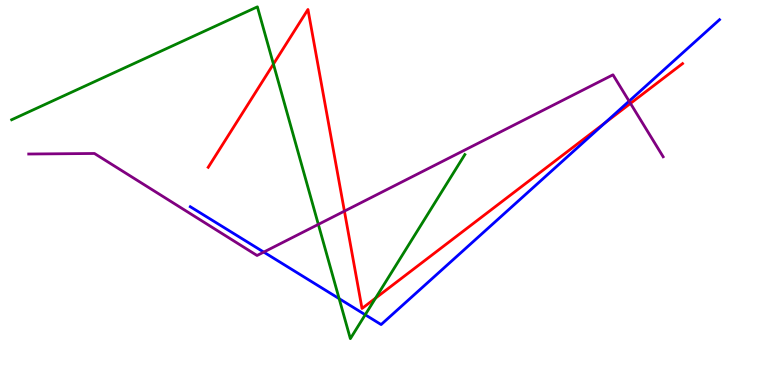[{'lines': ['blue', 'red'], 'intersections': [{'x': 7.81, 'y': 6.81}]}, {'lines': ['green', 'red'], 'intersections': [{'x': 3.53, 'y': 8.34}, {'x': 4.85, 'y': 2.26}]}, {'lines': ['purple', 'red'], 'intersections': [{'x': 4.44, 'y': 4.52}, {'x': 8.14, 'y': 7.31}]}, {'lines': ['blue', 'green'], 'intersections': [{'x': 4.38, 'y': 2.24}, {'x': 4.71, 'y': 1.82}]}, {'lines': ['blue', 'purple'], 'intersections': [{'x': 3.4, 'y': 3.45}, {'x': 8.12, 'y': 7.37}]}, {'lines': ['green', 'purple'], 'intersections': [{'x': 4.11, 'y': 4.17}]}]